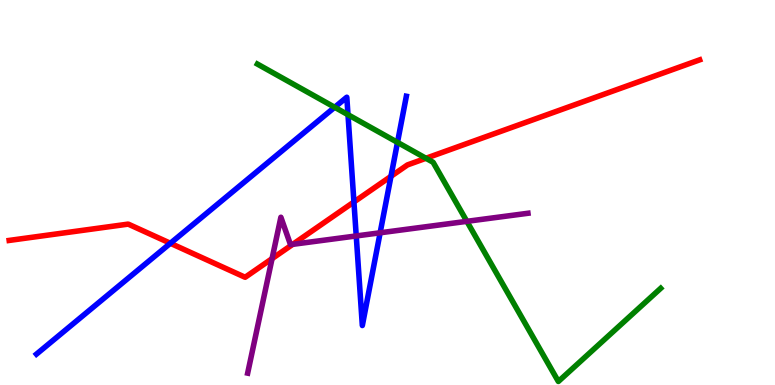[{'lines': ['blue', 'red'], 'intersections': [{'x': 2.2, 'y': 3.68}, {'x': 4.57, 'y': 4.75}, {'x': 5.04, 'y': 5.42}]}, {'lines': ['green', 'red'], 'intersections': [{'x': 5.5, 'y': 5.89}]}, {'lines': ['purple', 'red'], 'intersections': [{'x': 3.51, 'y': 3.28}, {'x': 3.78, 'y': 3.65}]}, {'lines': ['blue', 'green'], 'intersections': [{'x': 4.32, 'y': 7.21}, {'x': 4.49, 'y': 7.02}, {'x': 5.13, 'y': 6.3}]}, {'lines': ['blue', 'purple'], 'intersections': [{'x': 4.6, 'y': 3.87}, {'x': 4.9, 'y': 3.95}]}, {'lines': ['green', 'purple'], 'intersections': [{'x': 6.02, 'y': 4.25}]}]